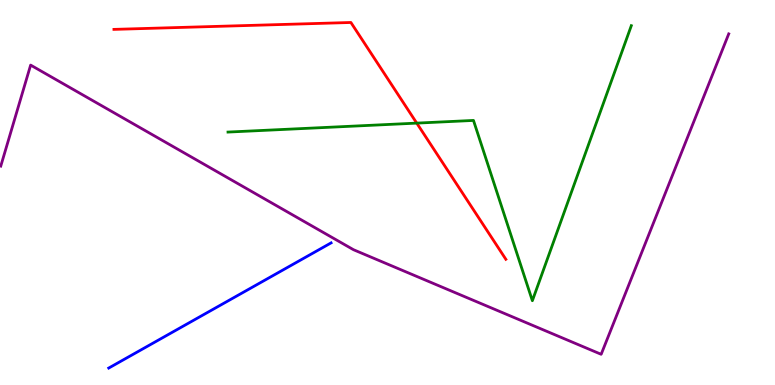[{'lines': ['blue', 'red'], 'intersections': []}, {'lines': ['green', 'red'], 'intersections': [{'x': 5.38, 'y': 6.8}]}, {'lines': ['purple', 'red'], 'intersections': []}, {'lines': ['blue', 'green'], 'intersections': []}, {'lines': ['blue', 'purple'], 'intersections': []}, {'lines': ['green', 'purple'], 'intersections': []}]